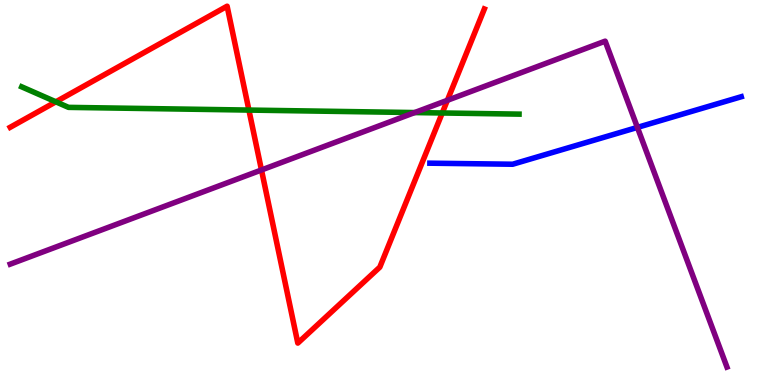[{'lines': ['blue', 'red'], 'intersections': []}, {'lines': ['green', 'red'], 'intersections': [{'x': 0.721, 'y': 7.36}, {'x': 3.21, 'y': 7.14}, {'x': 5.71, 'y': 7.07}]}, {'lines': ['purple', 'red'], 'intersections': [{'x': 3.37, 'y': 5.59}, {'x': 5.77, 'y': 7.39}]}, {'lines': ['blue', 'green'], 'intersections': []}, {'lines': ['blue', 'purple'], 'intersections': [{'x': 8.22, 'y': 6.69}]}, {'lines': ['green', 'purple'], 'intersections': [{'x': 5.35, 'y': 7.08}]}]